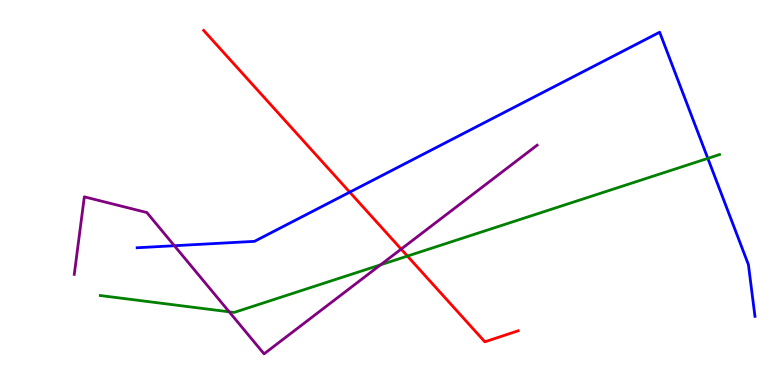[{'lines': ['blue', 'red'], 'intersections': [{'x': 4.51, 'y': 5.01}]}, {'lines': ['green', 'red'], 'intersections': [{'x': 5.26, 'y': 3.35}]}, {'lines': ['purple', 'red'], 'intersections': [{'x': 5.18, 'y': 3.53}]}, {'lines': ['blue', 'green'], 'intersections': [{'x': 9.13, 'y': 5.89}]}, {'lines': ['blue', 'purple'], 'intersections': [{'x': 2.25, 'y': 3.62}]}, {'lines': ['green', 'purple'], 'intersections': [{'x': 2.96, 'y': 1.9}, {'x': 4.91, 'y': 3.12}]}]